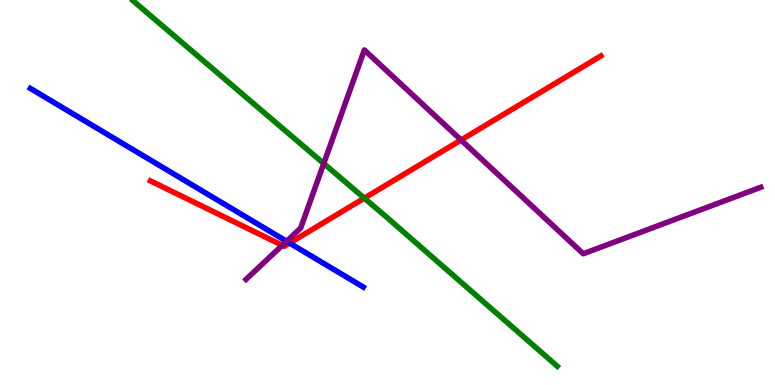[{'lines': ['blue', 'red'], 'intersections': [{'x': 3.74, 'y': 3.69}]}, {'lines': ['green', 'red'], 'intersections': [{'x': 4.7, 'y': 4.85}]}, {'lines': ['purple', 'red'], 'intersections': [{'x': 3.64, 'y': 3.63}, {'x': 5.95, 'y': 6.36}]}, {'lines': ['blue', 'green'], 'intersections': []}, {'lines': ['blue', 'purple'], 'intersections': [{'x': 3.7, 'y': 3.73}]}, {'lines': ['green', 'purple'], 'intersections': [{'x': 4.18, 'y': 5.75}]}]